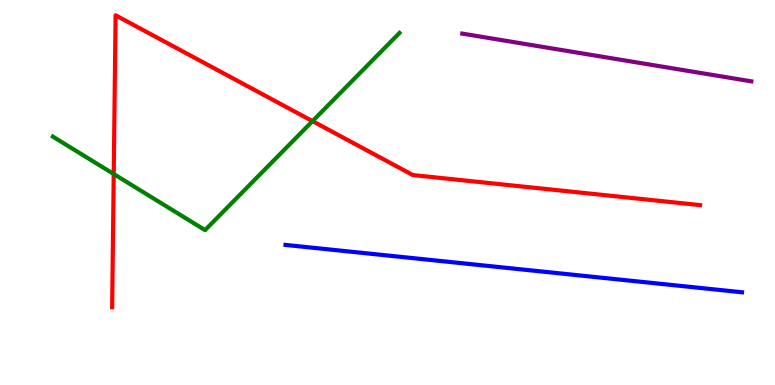[{'lines': ['blue', 'red'], 'intersections': []}, {'lines': ['green', 'red'], 'intersections': [{'x': 1.47, 'y': 5.48}, {'x': 4.03, 'y': 6.85}]}, {'lines': ['purple', 'red'], 'intersections': []}, {'lines': ['blue', 'green'], 'intersections': []}, {'lines': ['blue', 'purple'], 'intersections': []}, {'lines': ['green', 'purple'], 'intersections': []}]